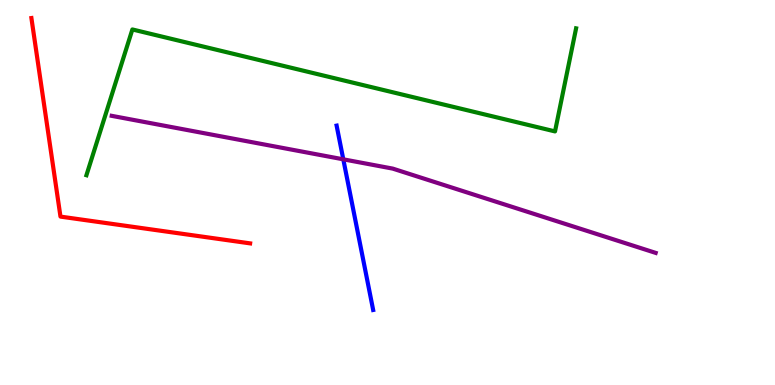[{'lines': ['blue', 'red'], 'intersections': []}, {'lines': ['green', 'red'], 'intersections': []}, {'lines': ['purple', 'red'], 'intersections': []}, {'lines': ['blue', 'green'], 'intersections': []}, {'lines': ['blue', 'purple'], 'intersections': [{'x': 4.43, 'y': 5.86}]}, {'lines': ['green', 'purple'], 'intersections': []}]